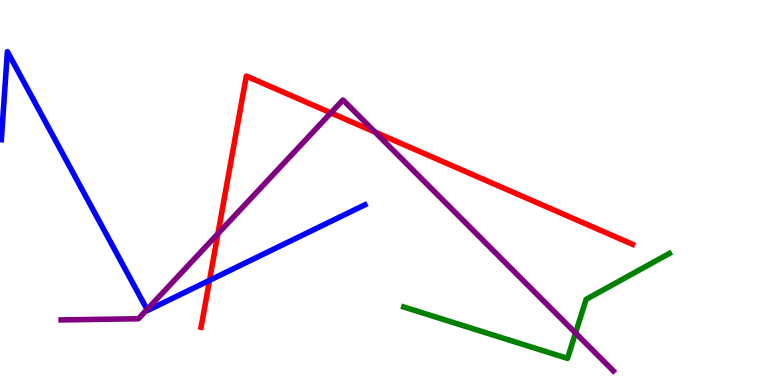[{'lines': ['blue', 'red'], 'intersections': [{'x': 2.7, 'y': 2.72}]}, {'lines': ['green', 'red'], 'intersections': []}, {'lines': ['purple', 'red'], 'intersections': [{'x': 2.81, 'y': 3.93}, {'x': 4.27, 'y': 7.07}, {'x': 4.84, 'y': 6.57}]}, {'lines': ['blue', 'green'], 'intersections': []}, {'lines': ['blue', 'purple'], 'intersections': [{'x': 1.9, 'y': 1.96}]}, {'lines': ['green', 'purple'], 'intersections': [{'x': 7.43, 'y': 1.35}]}]